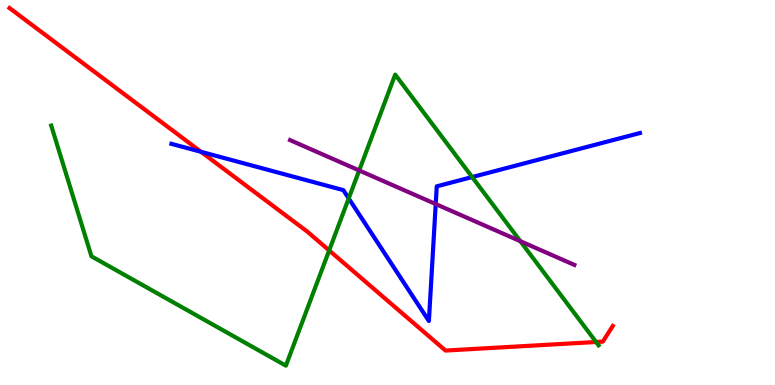[{'lines': ['blue', 'red'], 'intersections': [{'x': 2.59, 'y': 6.06}]}, {'lines': ['green', 'red'], 'intersections': [{'x': 4.25, 'y': 3.5}, {'x': 7.69, 'y': 1.12}]}, {'lines': ['purple', 'red'], 'intersections': []}, {'lines': ['blue', 'green'], 'intersections': [{'x': 4.5, 'y': 4.85}, {'x': 6.09, 'y': 5.4}]}, {'lines': ['blue', 'purple'], 'intersections': [{'x': 5.62, 'y': 4.7}]}, {'lines': ['green', 'purple'], 'intersections': [{'x': 4.63, 'y': 5.57}, {'x': 6.71, 'y': 3.74}]}]